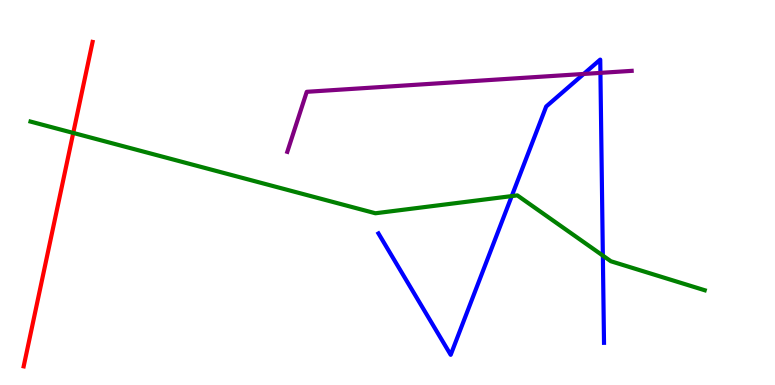[{'lines': ['blue', 'red'], 'intersections': []}, {'lines': ['green', 'red'], 'intersections': [{'x': 0.945, 'y': 6.55}]}, {'lines': ['purple', 'red'], 'intersections': []}, {'lines': ['blue', 'green'], 'intersections': [{'x': 6.6, 'y': 4.91}, {'x': 7.78, 'y': 3.36}]}, {'lines': ['blue', 'purple'], 'intersections': [{'x': 7.53, 'y': 8.08}, {'x': 7.75, 'y': 8.11}]}, {'lines': ['green', 'purple'], 'intersections': []}]